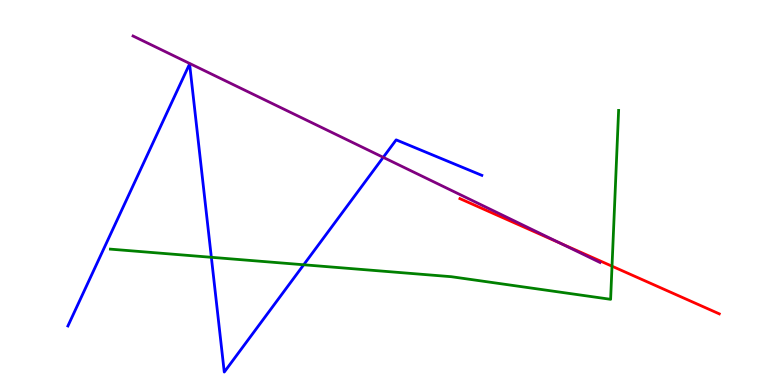[{'lines': ['blue', 'red'], 'intersections': []}, {'lines': ['green', 'red'], 'intersections': [{'x': 7.9, 'y': 3.09}]}, {'lines': ['purple', 'red'], 'intersections': [{'x': 7.23, 'y': 3.68}]}, {'lines': ['blue', 'green'], 'intersections': [{'x': 2.73, 'y': 3.32}, {'x': 3.92, 'y': 3.12}]}, {'lines': ['blue', 'purple'], 'intersections': [{'x': 4.94, 'y': 5.91}]}, {'lines': ['green', 'purple'], 'intersections': []}]